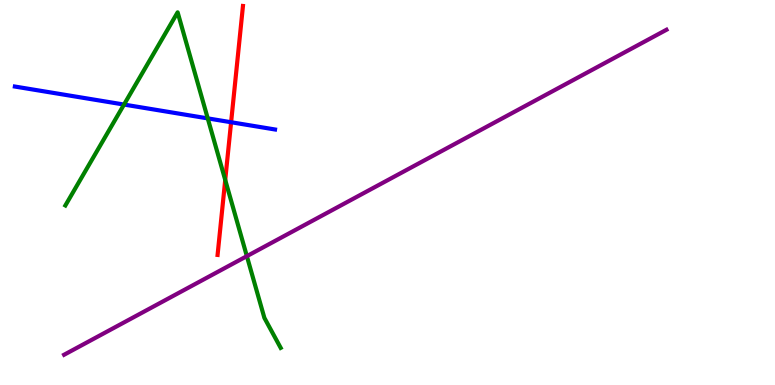[{'lines': ['blue', 'red'], 'intersections': [{'x': 2.98, 'y': 6.82}]}, {'lines': ['green', 'red'], 'intersections': [{'x': 2.91, 'y': 5.33}]}, {'lines': ['purple', 'red'], 'intersections': []}, {'lines': ['blue', 'green'], 'intersections': [{'x': 1.6, 'y': 7.28}, {'x': 2.68, 'y': 6.93}]}, {'lines': ['blue', 'purple'], 'intersections': []}, {'lines': ['green', 'purple'], 'intersections': [{'x': 3.19, 'y': 3.35}]}]